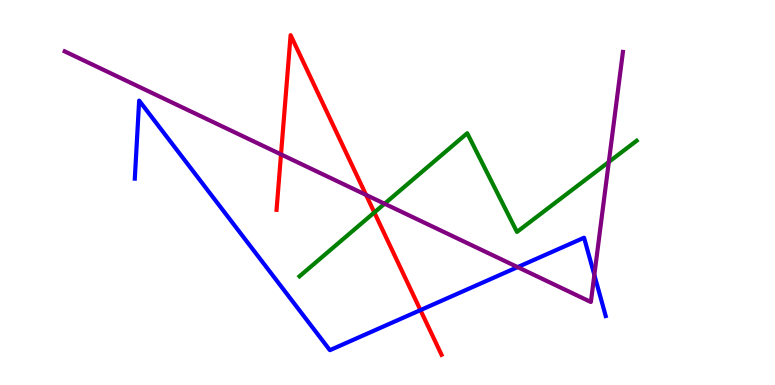[{'lines': ['blue', 'red'], 'intersections': [{'x': 5.43, 'y': 1.95}]}, {'lines': ['green', 'red'], 'intersections': [{'x': 4.83, 'y': 4.48}]}, {'lines': ['purple', 'red'], 'intersections': [{'x': 3.63, 'y': 5.99}, {'x': 4.72, 'y': 4.94}]}, {'lines': ['blue', 'green'], 'intersections': []}, {'lines': ['blue', 'purple'], 'intersections': [{'x': 6.68, 'y': 3.06}, {'x': 7.67, 'y': 2.86}]}, {'lines': ['green', 'purple'], 'intersections': [{'x': 4.96, 'y': 4.71}, {'x': 7.86, 'y': 5.79}]}]